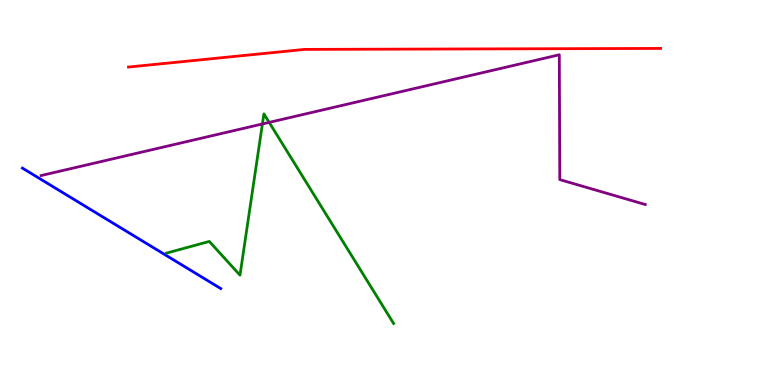[{'lines': ['blue', 'red'], 'intersections': []}, {'lines': ['green', 'red'], 'intersections': []}, {'lines': ['purple', 'red'], 'intersections': []}, {'lines': ['blue', 'green'], 'intersections': []}, {'lines': ['blue', 'purple'], 'intersections': []}, {'lines': ['green', 'purple'], 'intersections': [{'x': 3.39, 'y': 6.78}, {'x': 3.47, 'y': 6.82}]}]